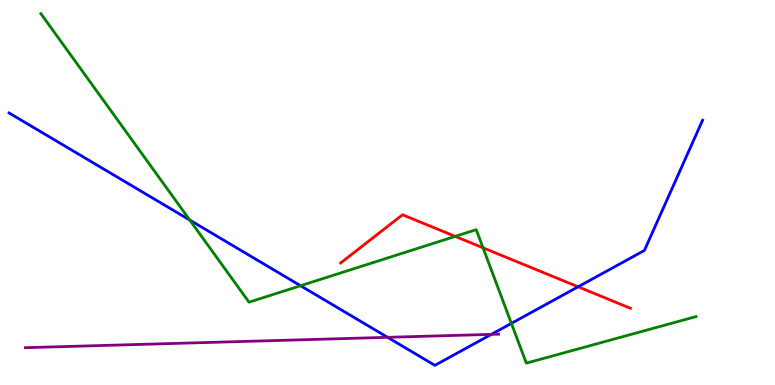[{'lines': ['blue', 'red'], 'intersections': [{'x': 7.46, 'y': 2.55}]}, {'lines': ['green', 'red'], 'intersections': [{'x': 5.87, 'y': 3.86}, {'x': 6.23, 'y': 3.56}]}, {'lines': ['purple', 'red'], 'intersections': []}, {'lines': ['blue', 'green'], 'intersections': [{'x': 2.45, 'y': 4.28}, {'x': 3.88, 'y': 2.58}, {'x': 6.6, 'y': 1.6}]}, {'lines': ['blue', 'purple'], 'intersections': [{'x': 5.0, 'y': 1.24}, {'x': 6.34, 'y': 1.32}]}, {'lines': ['green', 'purple'], 'intersections': []}]